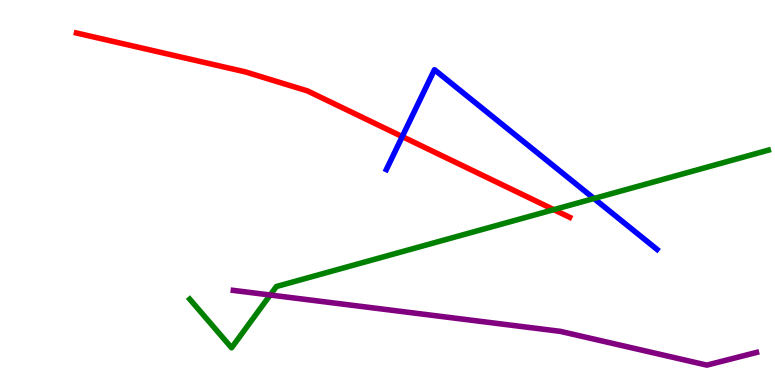[{'lines': ['blue', 'red'], 'intersections': [{'x': 5.19, 'y': 6.45}]}, {'lines': ['green', 'red'], 'intersections': [{'x': 7.15, 'y': 4.55}]}, {'lines': ['purple', 'red'], 'intersections': []}, {'lines': ['blue', 'green'], 'intersections': [{'x': 7.66, 'y': 4.84}]}, {'lines': ['blue', 'purple'], 'intersections': []}, {'lines': ['green', 'purple'], 'intersections': [{'x': 3.49, 'y': 2.34}]}]